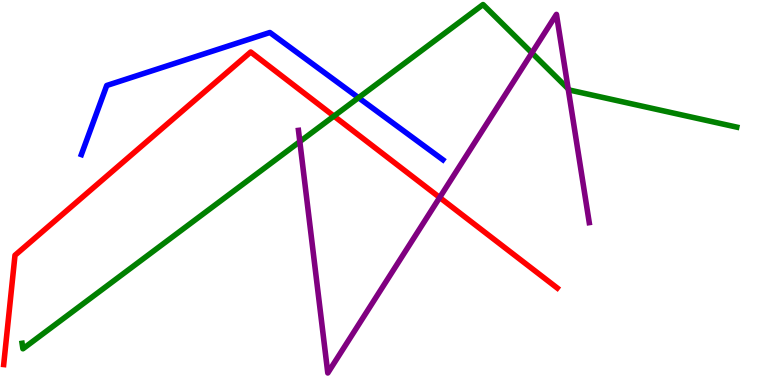[{'lines': ['blue', 'red'], 'intersections': []}, {'lines': ['green', 'red'], 'intersections': [{'x': 4.31, 'y': 6.98}]}, {'lines': ['purple', 'red'], 'intersections': [{'x': 5.67, 'y': 4.87}]}, {'lines': ['blue', 'green'], 'intersections': [{'x': 4.63, 'y': 7.46}]}, {'lines': ['blue', 'purple'], 'intersections': []}, {'lines': ['green', 'purple'], 'intersections': [{'x': 3.87, 'y': 6.32}, {'x': 6.86, 'y': 8.63}, {'x': 7.33, 'y': 7.69}]}]